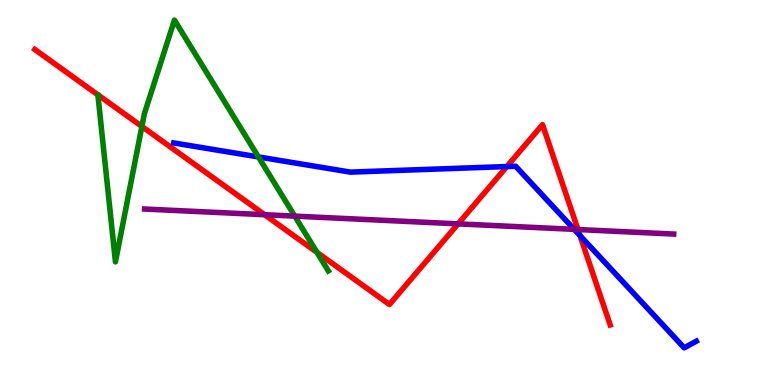[{'lines': ['blue', 'red'], 'intersections': [{'x': 6.54, 'y': 5.67}, {'x': 7.48, 'y': 3.88}]}, {'lines': ['green', 'red'], 'intersections': [{'x': 1.83, 'y': 6.72}, {'x': 4.09, 'y': 3.44}]}, {'lines': ['purple', 'red'], 'intersections': [{'x': 3.41, 'y': 4.42}, {'x': 5.91, 'y': 4.19}, {'x': 7.46, 'y': 4.04}]}, {'lines': ['blue', 'green'], 'intersections': [{'x': 3.33, 'y': 5.92}]}, {'lines': ['blue', 'purple'], 'intersections': [{'x': 7.41, 'y': 4.04}]}, {'lines': ['green', 'purple'], 'intersections': [{'x': 3.8, 'y': 4.39}]}]